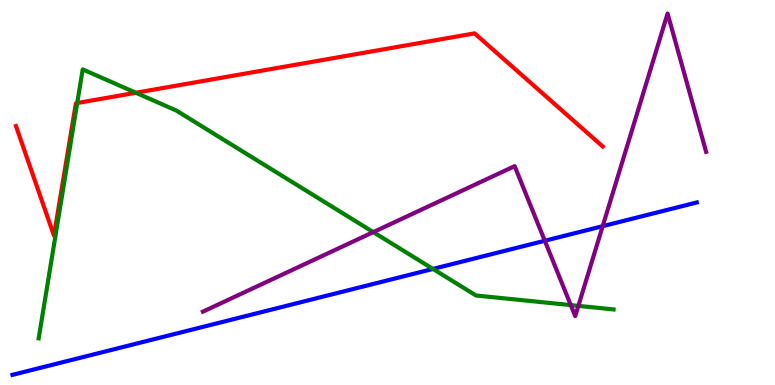[{'lines': ['blue', 'red'], 'intersections': []}, {'lines': ['green', 'red'], 'intersections': [{'x': 0.996, 'y': 7.32}, {'x': 1.75, 'y': 7.59}]}, {'lines': ['purple', 'red'], 'intersections': []}, {'lines': ['blue', 'green'], 'intersections': [{'x': 5.59, 'y': 3.01}]}, {'lines': ['blue', 'purple'], 'intersections': [{'x': 7.03, 'y': 3.75}, {'x': 7.78, 'y': 4.13}]}, {'lines': ['green', 'purple'], 'intersections': [{'x': 4.82, 'y': 3.97}, {'x': 7.36, 'y': 2.08}, {'x': 7.46, 'y': 2.06}]}]